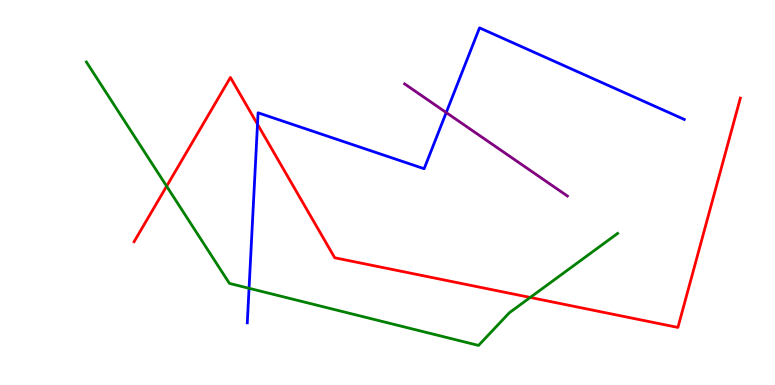[{'lines': ['blue', 'red'], 'intersections': [{'x': 3.32, 'y': 6.77}]}, {'lines': ['green', 'red'], 'intersections': [{'x': 2.15, 'y': 5.16}, {'x': 6.84, 'y': 2.27}]}, {'lines': ['purple', 'red'], 'intersections': []}, {'lines': ['blue', 'green'], 'intersections': [{'x': 3.21, 'y': 2.51}]}, {'lines': ['blue', 'purple'], 'intersections': [{'x': 5.76, 'y': 7.08}]}, {'lines': ['green', 'purple'], 'intersections': []}]